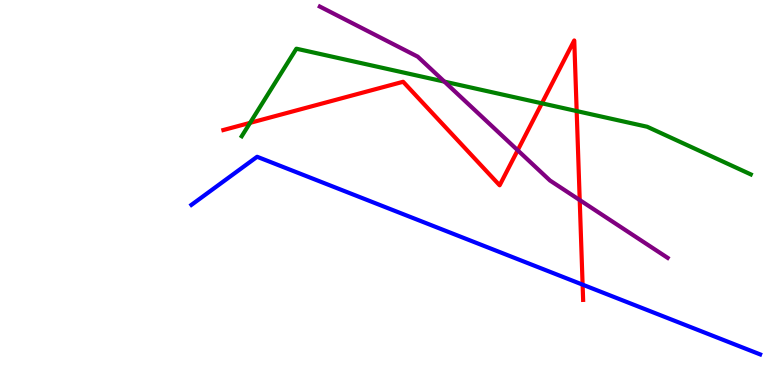[{'lines': ['blue', 'red'], 'intersections': [{'x': 7.52, 'y': 2.61}]}, {'lines': ['green', 'red'], 'intersections': [{'x': 3.23, 'y': 6.81}, {'x': 6.99, 'y': 7.32}, {'x': 7.44, 'y': 7.12}]}, {'lines': ['purple', 'red'], 'intersections': [{'x': 6.68, 'y': 6.1}, {'x': 7.48, 'y': 4.8}]}, {'lines': ['blue', 'green'], 'intersections': []}, {'lines': ['blue', 'purple'], 'intersections': []}, {'lines': ['green', 'purple'], 'intersections': [{'x': 5.73, 'y': 7.88}]}]